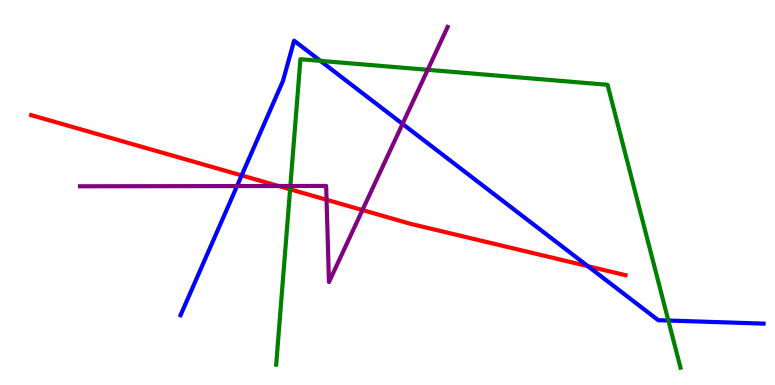[{'lines': ['blue', 'red'], 'intersections': [{'x': 3.12, 'y': 5.44}, {'x': 7.59, 'y': 3.09}]}, {'lines': ['green', 'red'], 'intersections': [{'x': 3.74, 'y': 5.08}]}, {'lines': ['purple', 'red'], 'intersections': [{'x': 3.6, 'y': 5.17}, {'x': 4.21, 'y': 4.81}, {'x': 4.68, 'y': 4.54}]}, {'lines': ['blue', 'green'], 'intersections': [{'x': 4.13, 'y': 8.42}, {'x': 8.62, 'y': 1.67}]}, {'lines': ['blue', 'purple'], 'intersections': [{'x': 3.06, 'y': 5.17}, {'x': 5.19, 'y': 6.78}]}, {'lines': ['green', 'purple'], 'intersections': [{'x': 3.75, 'y': 5.17}, {'x': 5.52, 'y': 8.19}]}]